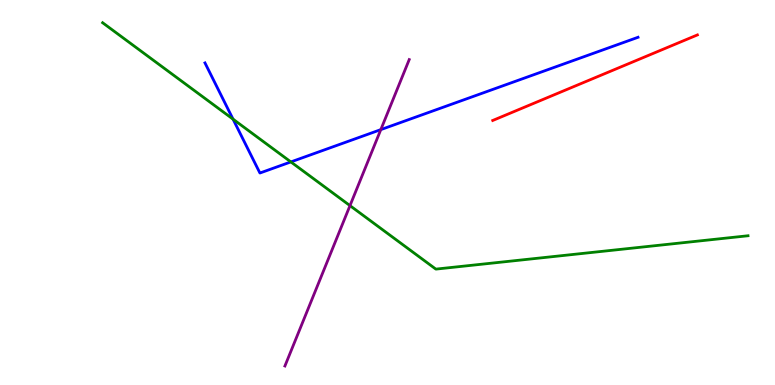[{'lines': ['blue', 'red'], 'intersections': []}, {'lines': ['green', 'red'], 'intersections': []}, {'lines': ['purple', 'red'], 'intersections': []}, {'lines': ['blue', 'green'], 'intersections': [{'x': 3.01, 'y': 6.9}, {'x': 3.75, 'y': 5.79}]}, {'lines': ['blue', 'purple'], 'intersections': [{'x': 4.91, 'y': 6.63}]}, {'lines': ['green', 'purple'], 'intersections': [{'x': 4.52, 'y': 4.66}]}]